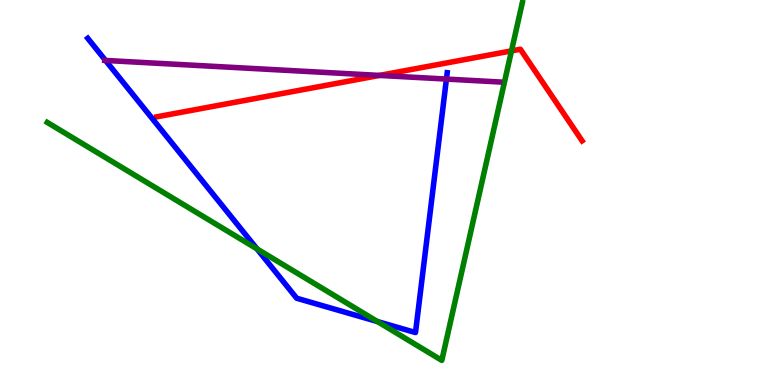[{'lines': ['blue', 'red'], 'intersections': []}, {'lines': ['green', 'red'], 'intersections': [{'x': 6.6, 'y': 8.68}]}, {'lines': ['purple', 'red'], 'intersections': [{'x': 4.9, 'y': 8.04}]}, {'lines': ['blue', 'green'], 'intersections': [{'x': 3.32, 'y': 3.53}, {'x': 4.87, 'y': 1.65}]}, {'lines': ['blue', 'purple'], 'intersections': [{'x': 1.36, 'y': 8.43}, {'x': 5.76, 'y': 7.95}]}, {'lines': ['green', 'purple'], 'intersections': []}]